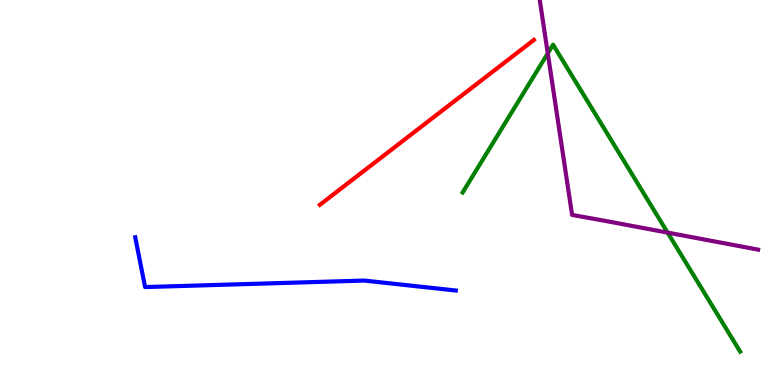[{'lines': ['blue', 'red'], 'intersections': []}, {'lines': ['green', 'red'], 'intersections': []}, {'lines': ['purple', 'red'], 'intersections': []}, {'lines': ['blue', 'green'], 'intersections': []}, {'lines': ['blue', 'purple'], 'intersections': []}, {'lines': ['green', 'purple'], 'intersections': [{'x': 7.07, 'y': 8.61}, {'x': 8.61, 'y': 3.96}]}]